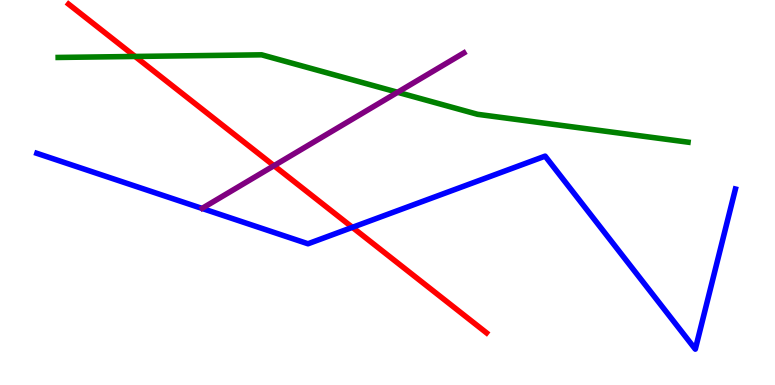[{'lines': ['blue', 'red'], 'intersections': [{'x': 4.55, 'y': 4.09}]}, {'lines': ['green', 'red'], 'intersections': [{'x': 1.74, 'y': 8.53}]}, {'lines': ['purple', 'red'], 'intersections': [{'x': 3.54, 'y': 5.7}]}, {'lines': ['blue', 'green'], 'intersections': []}, {'lines': ['blue', 'purple'], 'intersections': []}, {'lines': ['green', 'purple'], 'intersections': [{'x': 5.13, 'y': 7.6}]}]